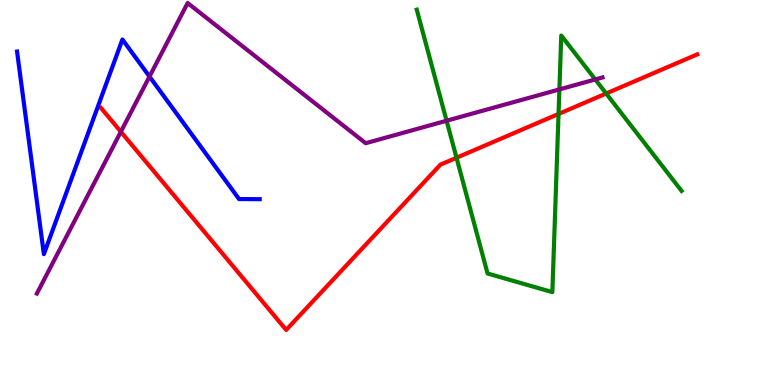[{'lines': ['blue', 'red'], 'intersections': []}, {'lines': ['green', 'red'], 'intersections': [{'x': 5.89, 'y': 5.9}, {'x': 7.21, 'y': 7.04}, {'x': 7.82, 'y': 7.57}]}, {'lines': ['purple', 'red'], 'intersections': [{'x': 1.56, 'y': 6.58}]}, {'lines': ['blue', 'green'], 'intersections': []}, {'lines': ['blue', 'purple'], 'intersections': [{'x': 1.93, 'y': 8.01}]}, {'lines': ['green', 'purple'], 'intersections': [{'x': 5.76, 'y': 6.86}, {'x': 7.22, 'y': 7.68}, {'x': 7.68, 'y': 7.94}]}]